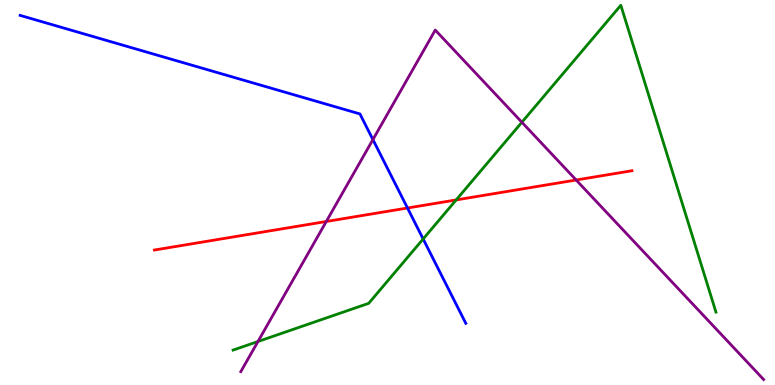[{'lines': ['blue', 'red'], 'intersections': [{'x': 5.26, 'y': 4.6}]}, {'lines': ['green', 'red'], 'intersections': [{'x': 5.89, 'y': 4.81}]}, {'lines': ['purple', 'red'], 'intersections': [{'x': 4.21, 'y': 4.25}, {'x': 7.43, 'y': 5.32}]}, {'lines': ['blue', 'green'], 'intersections': [{'x': 5.46, 'y': 3.79}]}, {'lines': ['blue', 'purple'], 'intersections': [{'x': 4.81, 'y': 6.37}]}, {'lines': ['green', 'purple'], 'intersections': [{'x': 3.33, 'y': 1.13}, {'x': 6.73, 'y': 6.82}]}]